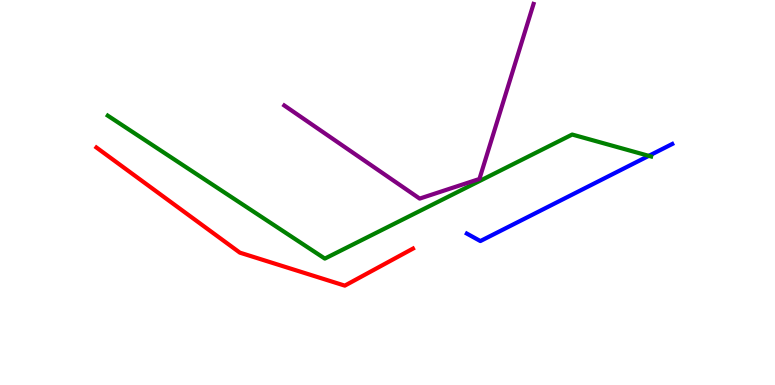[{'lines': ['blue', 'red'], 'intersections': []}, {'lines': ['green', 'red'], 'intersections': []}, {'lines': ['purple', 'red'], 'intersections': []}, {'lines': ['blue', 'green'], 'intersections': [{'x': 8.37, 'y': 5.95}]}, {'lines': ['blue', 'purple'], 'intersections': []}, {'lines': ['green', 'purple'], 'intersections': []}]